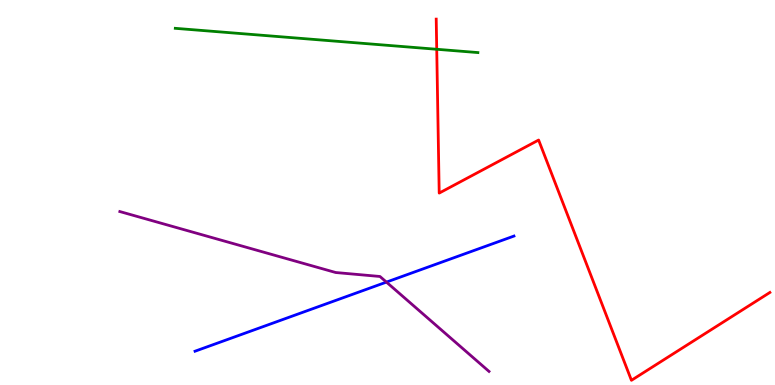[{'lines': ['blue', 'red'], 'intersections': []}, {'lines': ['green', 'red'], 'intersections': [{'x': 5.64, 'y': 8.72}]}, {'lines': ['purple', 'red'], 'intersections': []}, {'lines': ['blue', 'green'], 'intersections': []}, {'lines': ['blue', 'purple'], 'intersections': [{'x': 4.99, 'y': 2.67}]}, {'lines': ['green', 'purple'], 'intersections': []}]